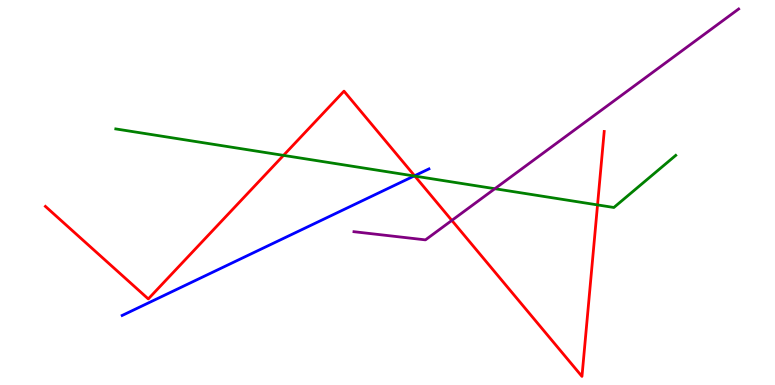[{'lines': ['blue', 'red'], 'intersections': [{'x': 5.35, 'y': 5.43}]}, {'lines': ['green', 'red'], 'intersections': [{'x': 3.66, 'y': 5.96}, {'x': 5.35, 'y': 5.43}, {'x': 7.71, 'y': 4.68}]}, {'lines': ['purple', 'red'], 'intersections': [{'x': 5.83, 'y': 4.27}]}, {'lines': ['blue', 'green'], 'intersections': [{'x': 5.34, 'y': 5.43}]}, {'lines': ['blue', 'purple'], 'intersections': []}, {'lines': ['green', 'purple'], 'intersections': [{'x': 6.39, 'y': 5.1}]}]